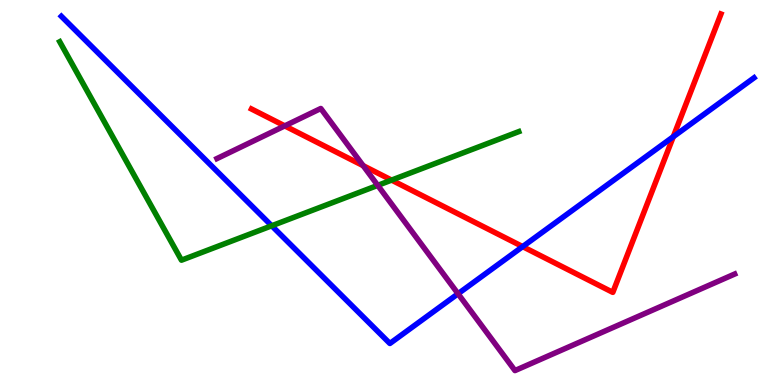[{'lines': ['blue', 'red'], 'intersections': [{'x': 6.74, 'y': 3.59}, {'x': 8.69, 'y': 6.45}]}, {'lines': ['green', 'red'], 'intersections': [{'x': 5.05, 'y': 5.32}]}, {'lines': ['purple', 'red'], 'intersections': [{'x': 3.67, 'y': 6.73}, {'x': 4.69, 'y': 5.7}]}, {'lines': ['blue', 'green'], 'intersections': [{'x': 3.51, 'y': 4.14}]}, {'lines': ['blue', 'purple'], 'intersections': [{'x': 5.91, 'y': 2.37}]}, {'lines': ['green', 'purple'], 'intersections': [{'x': 4.87, 'y': 5.19}]}]